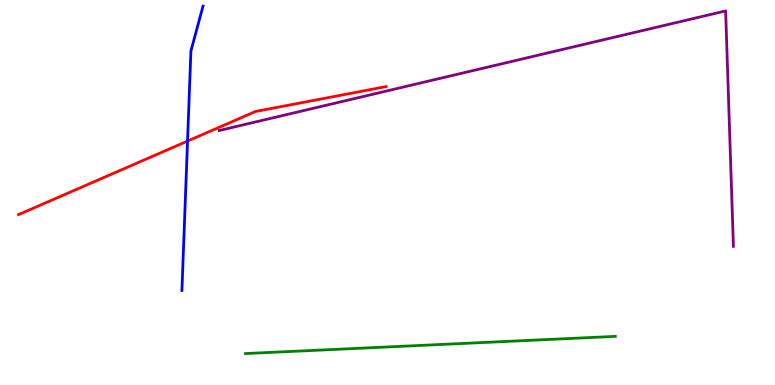[{'lines': ['blue', 'red'], 'intersections': [{'x': 2.42, 'y': 6.34}]}, {'lines': ['green', 'red'], 'intersections': []}, {'lines': ['purple', 'red'], 'intersections': []}, {'lines': ['blue', 'green'], 'intersections': []}, {'lines': ['blue', 'purple'], 'intersections': []}, {'lines': ['green', 'purple'], 'intersections': []}]